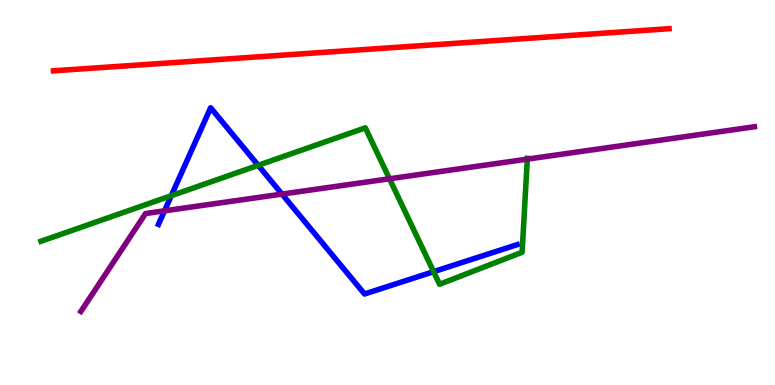[{'lines': ['blue', 'red'], 'intersections': []}, {'lines': ['green', 'red'], 'intersections': []}, {'lines': ['purple', 'red'], 'intersections': []}, {'lines': ['blue', 'green'], 'intersections': [{'x': 2.21, 'y': 4.92}, {'x': 3.33, 'y': 5.71}, {'x': 5.59, 'y': 2.94}]}, {'lines': ['blue', 'purple'], 'intersections': [{'x': 2.12, 'y': 4.52}, {'x': 3.64, 'y': 4.96}]}, {'lines': ['green', 'purple'], 'intersections': [{'x': 5.03, 'y': 5.36}, {'x': 6.8, 'y': 5.87}]}]